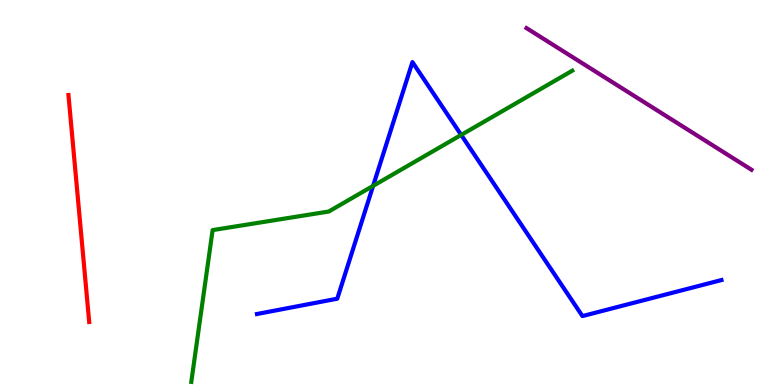[{'lines': ['blue', 'red'], 'intersections': []}, {'lines': ['green', 'red'], 'intersections': []}, {'lines': ['purple', 'red'], 'intersections': []}, {'lines': ['blue', 'green'], 'intersections': [{'x': 4.81, 'y': 5.17}, {'x': 5.95, 'y': 6.5}]}, {'lines': ['blue', 'purple'], 'intersections': []}, {'lines': ['green', 'purple'], 'intersections': []}]